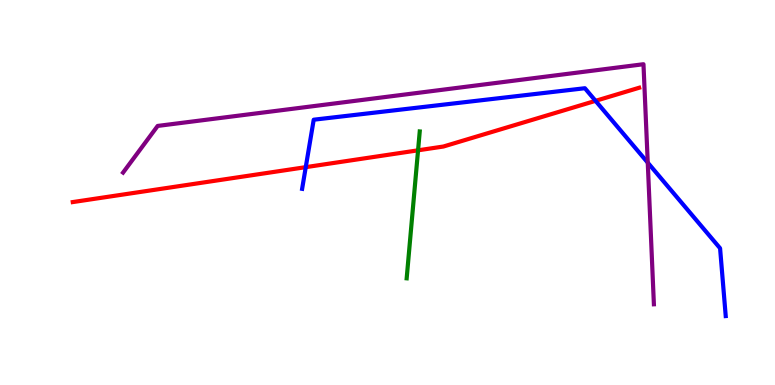[{'lines': ['blue', 'red'], 'intersections': [{'x': 3.95, 'y': 5.66}, {'x': 7.68, 'y': 7.38}]}, {'lines': ['green', 'red'], 'intersections': [{'x': 5.39, 'y': 6.1}]}, {'lines': ['purple', 'red'], 'intersections': []}, {'lines': ['blue', 'green'], 'intersections': []}, {'lines': ['blue', 'purple'], 'intersections': [{'x': 8.36, 'y': 5.78}]}, {'lines': ['green', 'purple'], 'intersections': []}]